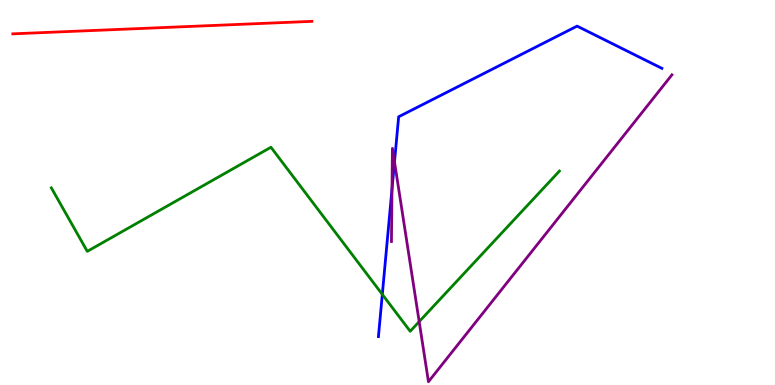[{'lines': ['blue', 'red'], 'intersections': []}, {'lines': ['green', 'red'], 'intersections': []}, {'lines': ['purple', 'red'], 'intersections': []}, {'lines': ['blue', 'green'], 'intersections': [{'x': 4.93, 'y': 2.35}]}, {'lines': ['blue', 'purple'], 'intersections': [{'x': 5.06, 'y': 5.09}, {'x': 5.09, 'y': 5.8}]}, {'lines': ['green', 'purple'], 'intersections': [{'x': 5.41, 'y': 1.65}]}]